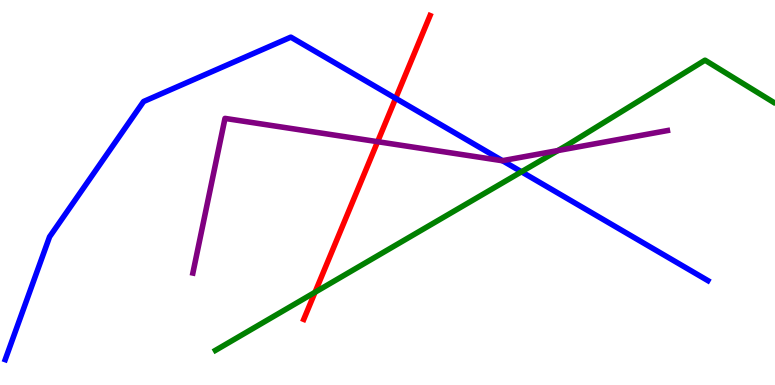[{'lines': ['blue', 'red'], 'intersections': [{'x': 5.11, 'y': 7.45}]}, {'lines': ['green', 'red'], 'intersections': [{'x': 4.06, 'y': 2.41}]}, {'lines': ['purple', 'red'], 'intersections': [{'x': 4.87, 'y': 6.32}]}, {'lines': ['blue', 'green'], 'intersections': [{'x': 6.73, 'y': 5.54}]}, {'lines': ['blue', 'purple'], 'intersections': [{'x': 6.48, 'y': 5.83}]}, {'lines': ['green', 'purple'], 'intersections': [{'x': 7.2, 'y': 6.09}]}]